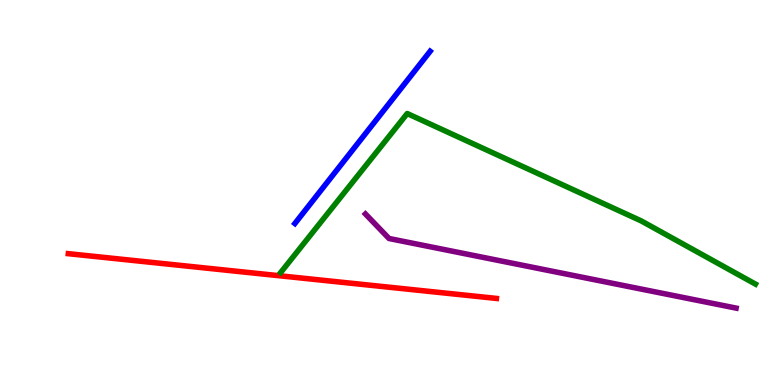[{'lines': ['blue', 'red'], 'intersections': []}, {'lines': ['green', 'red'], 'intersections': []}, {'lines': ['purple', 'red'], 'intersections': []}, {'lines': ['blue', 'green'], 'intersections': []}, {'lines': ['blue', 'purple'], 'intersections': []}, {'lines': ['green', 'purple'], 'intersections': []}]